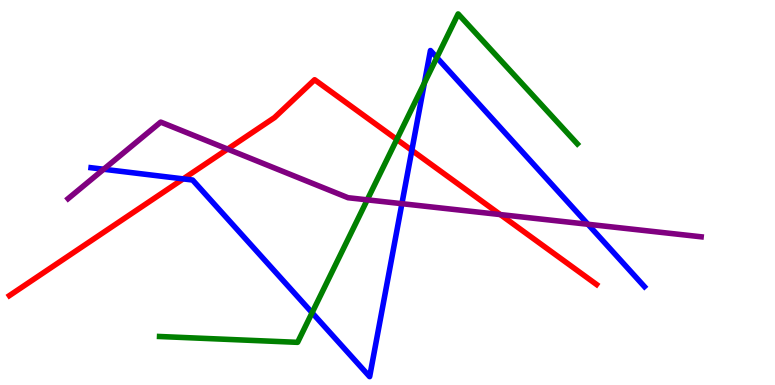[{'lines': ['blue', 'red'], 'intersections': [{'x': 2.36, 'y': 5.35}, {'x': 5.31, 'y': 6.1}]}, {'lines': ['green', 'red'], 'intersections': [{'x': 5.12, 'y': 6.38}]}, {'lines': ['purple', 'red'], 'intersections': [{'x': 2.94, 'y': 6.13}, {'x': 6.46, 'y': 4.43}]}, {'lines': ['blue', 'green'], 'intersections': [{'x': 4.03, 'y': 1.88}, {'x': 5.48, 'y': 7.85}, {'x': 5.64, 'y': 8.51}]}, {'lines': ['blue', 'purple'], 'intersections': [{'x': 1.34, 'y': 5.6}, {'x': 5.19, 'y': 4.71}, {'x': 7.59, 'y': 4.17}]}, {'lines': ['green', 'purple'], 'intersections': [{'x': 4.74, 'y': 4.81}]}]